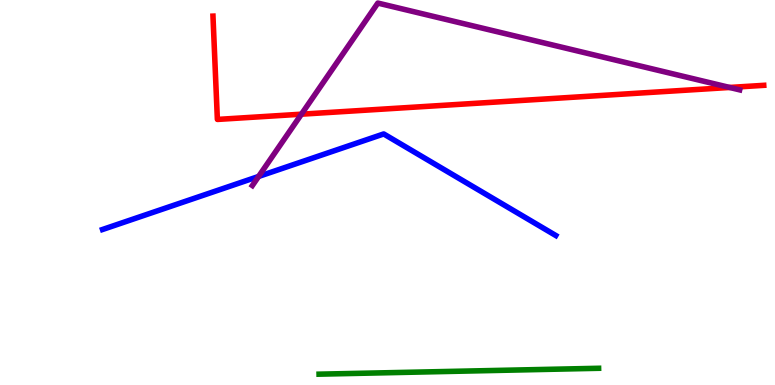[{'lines': ['blue', 'red'], 'intersections': []}, {'lines': ['green', 'red'], 'intersections': []}, {'lines': ['purple', 'red'], 'intersections': [{'x': 3.89, 'y': 7.03}, {'x': 9.41, 'y': 7.73}]}, {'lines': ['blue', 'green'], 'intersections': []}, {'lines': ['blue', 'purple'], 'intersections': [{'x': 3.34, 'y': 5.42}]}, {'lines': ['green', 'purple'], 'intersections': []}]